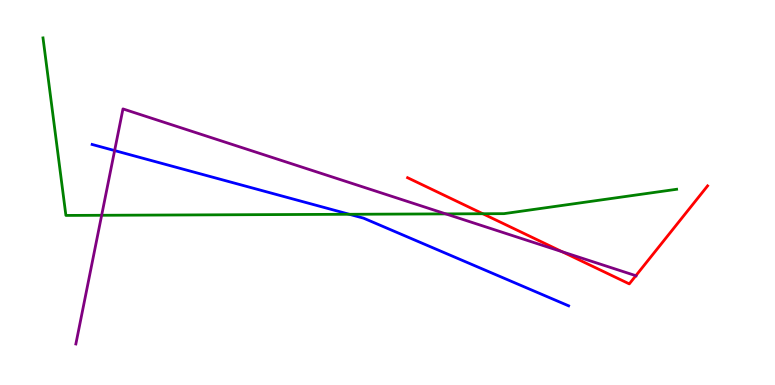[{'lines': ['blue', 'red'], 'intersections': []}, {'lines': ['green', 'red'], 'intersections': [{'x': 6.23, 'y': 4.45}]}, {'lines': ['purple', 'red'], 'intersections': [{'x': 7.25, 'y': 3.46}, {'x': 8.2, 'y': 2.84}]}, {'lines': ['blue', 'green'], 'intersections': [{'x': 4.51, 'y': 4.43}]}, {'lines': ['blue', 'purple'], 'intersections': [{'x': 1.48, 'y': 6.09}]}, {'lines': ['green', 'purple'], 'intersections': [{'x': 1.31, 'y': 4.41}, {'x': 5.75, 'y': 4.44}]}]